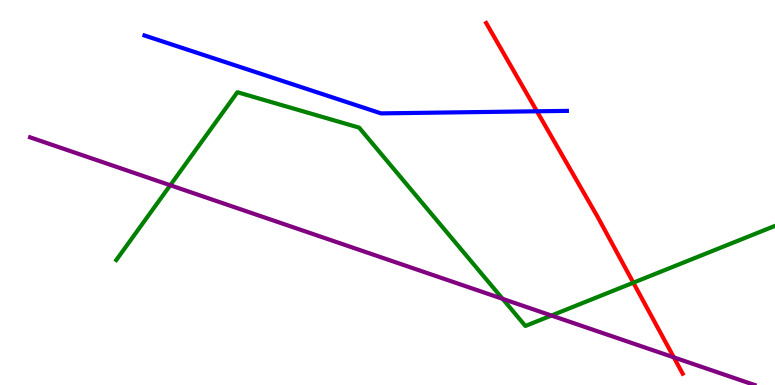[{'lines': ['blue', 'red'], 'intersections': [{'x': 6.93, 'y': 7.11}]}, {'lines': ['green', 'red'], 'intersections': [{'x': 8.17, 'y': 2.66}]}, {'lines': ['purple', 'red'], 'intersections': [{'x': 8.69, 'y': 0.718}]}, {'lines': ['blue', 'green'], 'intersections': []}, {'lines': ['blue', 'purple'], 'intersections': []}, {'lines': ['green', 'purple'], 'intersections': [{'x': 2.2, 'y': 5.19}, {'x': 6.49, 'y': 2.24}, {'x': 7.12, 'y': 1.8}]}]